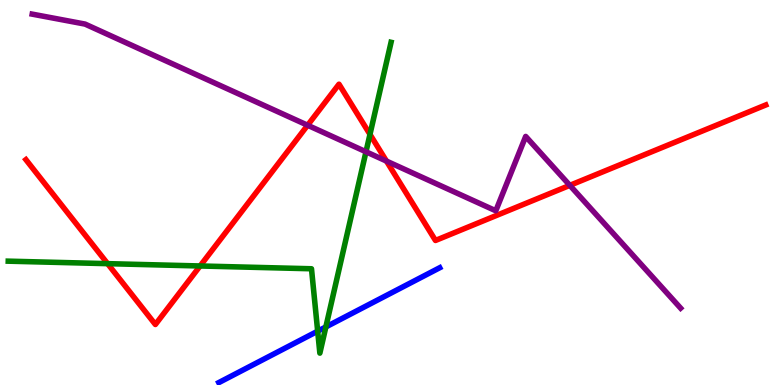[{'lines': ['blue', 'red'], 'intersections': []}, {'lines': ['green', 'red'], 'intersections': [{'x': 1.39, 'y': 3.15}, {'x': 2.58, 'y': 3.09}, {'x': 4.77, 'y': 6.51}]}, {'lines': ['purple', 'red'], 'intersections': [{'x': 3.97, 'y': 6.75}, {'x': 4.99, 'y': 5.82}, {'x': 7.35, 'y': 5.19}]}, {'lines': ['blue', 'green'], 'intersections': [{'x': 4.1, 'y': 1.4}, {'x': 4.2, 'y': 1.51}]}, {'lines': ['blue', 'purple'], 'intersections': []}, {'lines': ['green', 'purple'], 'intersections': [{'x': 4.72, 'y': 6.06}]}]